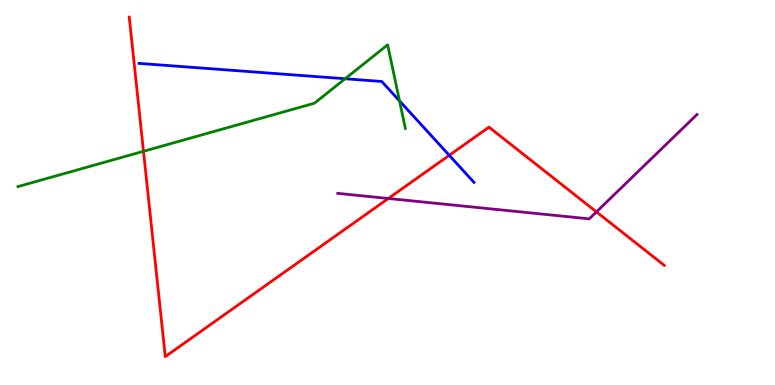[{'lines': ['blue', 'red'], 'intersections': [{'x': 5.8, 'y': 5.97}]}, {'lines': ['green', 'red'], 'intersections': [{'x': 1.85, 'y': 6.07}]}, {'lines': ['purple', 'red'], 'intersections': [{'x': 5.01, 'y': 4.84}, {'x': 7.7, 'y': 4.5}]}, {'lines': ['blue', 'green'], 'intersections': [{'x': 4.45, 'y': 7.95}, {'x': 5.15, 'y': 7.38}]}, {'lines': ['blue', 'purple'], 'intersections': []}, {'lines': ['green', 'purple'], 'intersections': []}]